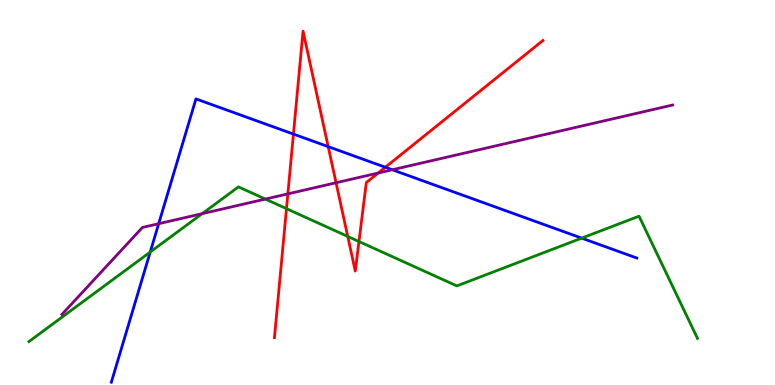[{'lines': ['blue', 'red'], 'intersections': [{'x': 3.79, 'y': 6.52}, {'x': 4.23, 'y': 6.19}, {'x': 4.97, 'y': 5.66}]}, {'lines': ['green', 'red'], 'intersections': [{'x': 3.7, 'y': 4.58}, {'x': 4.49, 'y': 3.86}, {'x': 4.63, 'y': 3.73}]}, {'lines': ['purple', 'red'], 'intersections': [{'x': 3.71, 'y': 4.96}, {'x': 4.34, 'y': 5.25}, {'x': 4.88, 'y': 5.51}]}, {'lines': ['blue', 'green'], 'intersections': [{'x': 1.94, 'y': 3.45}, {'x': 7.51, 'y': 3.81}]}, {'lines': ['blue', 'purple'], 'intersections': [{'x': 2.05, 'y': 4.19}, {'x': 5.06, 'y': 5.59}]}, {'lines': ['green', 'purple'], 'intersections': [{'x': 2.61, 'y': 4.45}, {'x': 3.42, 'y': 4.83}]}]